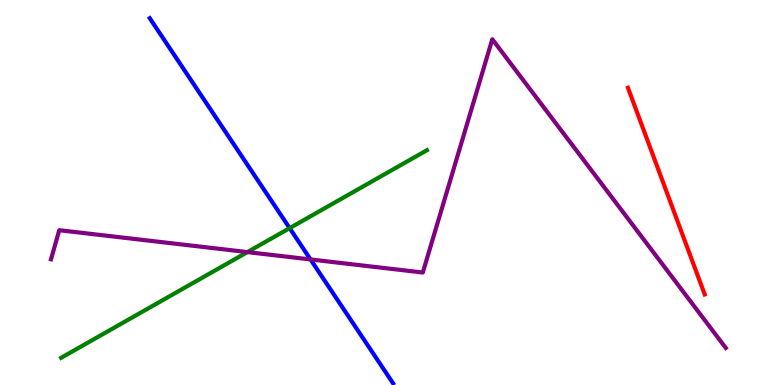[{'lines': ['blue', 'red'], 'intersections': []}, {'lines': ['green', 'red'], 'intersections': []}, {'lines': ['purple', 'red'], 'intersections': []}, {'lines': ['blue', 'green'], 'intersections': [{'x': 3.74, 'y': 4.07}]}, {'lines': ['blue', 'purple'], 'intersections': [{'x': 4.01, 'y': 3.26}]}, {'lines': ['green', 'purple'], 'intersections': [{'x': 3.19, 'y': 3.45}]}]